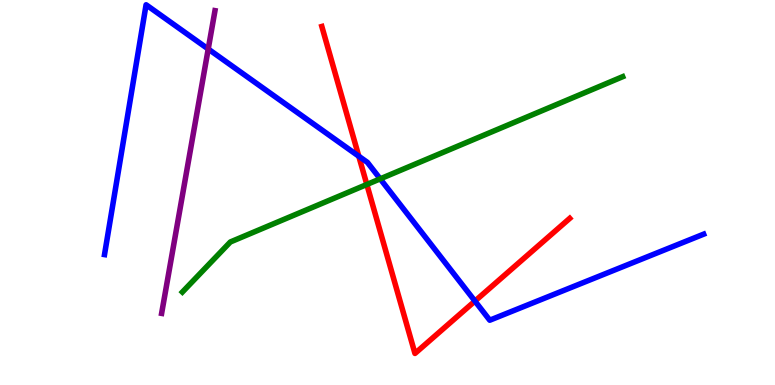[{'lines': ['blue', 'red'], 'intersections': [{'x': 4.63, 'y': 5.94}, {'x': 6.13, 'y': 2.18}]}, {'lines': ['green', 'red'], 'intersections': [{'x': 4.73, 'y': 5.21}]}, {'lines': ['purple', 'red'], 'intersections': []}, {'lines': ['blue', 'green'], 'intersections': [{'x': 4.91, 'y': 5.35}]}, {'lines': ['blue', 'purple'], 'intersections': [{'x': 2.69, 'y': 8.73}]}, {'lines': ['green', 'purple'], 'intersections': []}]